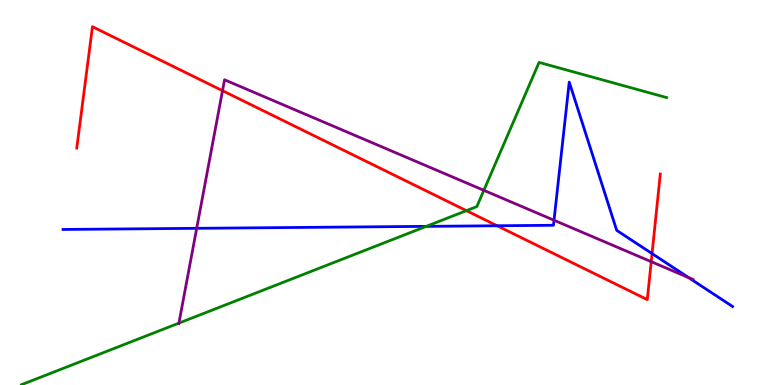[{'lines': ['blue', 'red'], 'intersections': [{'x': 6.41, 'y': 4.14}, {'x': 8.41, 'y': 3.41}]}, {'lines': ['green', 'red'], 'intersections': [{'x': 6.02, 'y': 4.53}]}, {'lines': ['purple', 'red'], 'intersections': [{'x': 2.87, 'y': 7.64}, {'x': 8.4, 'y': 3.2}]}, {'lines': ['blue', 'green'], 'intersections': [{'x': 5.5, 'y': 4.12}]}, {'lines': ['blue', 'purple'], 'intersections': [{'x': 2.54, 'y': 4.07}, {'x': 7.15, 'y': 4.28}, {'x': 8.89, 'y': 2.79}]}, {'lines': ['green', 'purple'], 'intersections': [{'x': 2.31, 'y': 1.61}, {'x': 6.24, 'y': 5.06}]}]